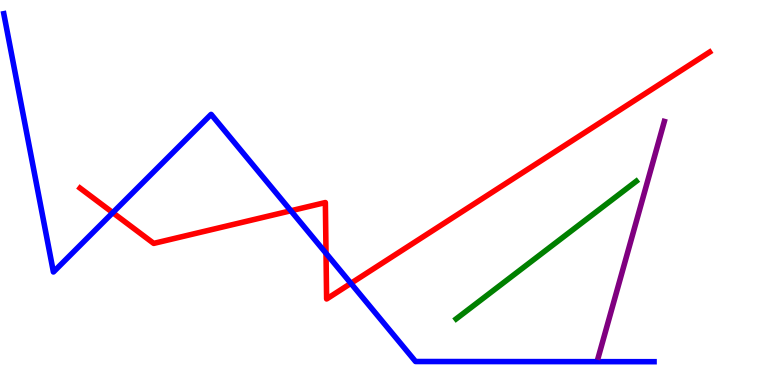[{'lines': ['blue', 'red'], 'intersections': [{'x': 1.46, 'y': 4.48}, {'x': 3.75, 'y': 4.53}, {'x': 4.21, 'y': 3.42}, {'x': 4.53, 'y': 2.64}]}, {'lines': ['green', 'red'], 'intersections': []}, {'lines': ['purple', 'red'], 'intersections': []}, {'lines': ['blue', 'green'], 'intersections': []}, {'lines': ['blue', 'purple'], 'intersections': []}, {'lines': ['green', 'purple'], 'intersections': []}]